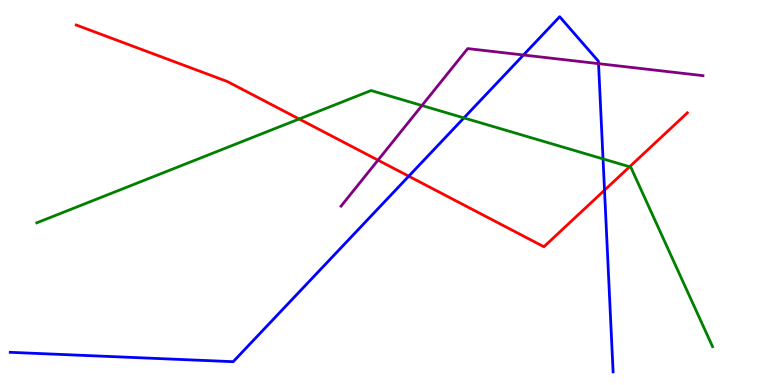[{'lines': ['blue', 'red'], 'intersections': [{'x': 5.27, 'y': 5.42}, {'x': 7.8, 'y': 5.06}]}, {'lines': ['green', 'red'], 'intersections': [{'x': 3.86, 'y': 6.91}, {'x': 8.12, 'y': 5.67}]}, {'lines': ['purple', 'red'], 'intersections': [{'x': 4.88, 'y': 5.84}]}, {'lines': ['blue', 'green'], 'intersections': [{'x': 5.99, 'y': 6.94}, {'x': 7.78, 'y': 5.87}]}, {'lines': ['blue', 'purple'], 'intersections': [{'x': 6.75, 'y': 8.57}, {'x': 7.72, 'y': 8.35}]}, {'lines': ['green', 'purple'], 'intersections': [{'x': 5.44, 'y': 7.26}]}]